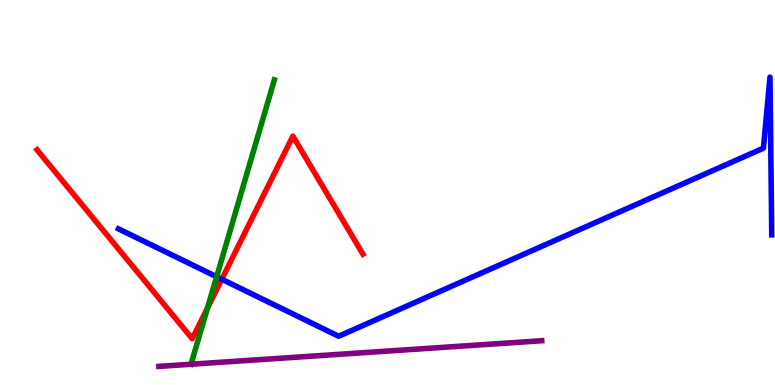[{'lines': ['blue', 'red'], 'intersections': [{'x': 2.86, 'y': 2.75}]}, {'lines': ['green', 'red'], 'intersections': [{'x': 2.68, 'y': 2.0}]}, {'lines': ['purple', 'red'], 'intersections': []}, {'lines': ['blue', 'green'], 'intersections': [{'x': 2.8, 'y': 2.81}]}, {'lines': ['blue', 'purple'], 'intersections': []}, {'lines': ['green', 'purple'], 'intersections': [{'x': 2.46, 'y': 0.539}]}]